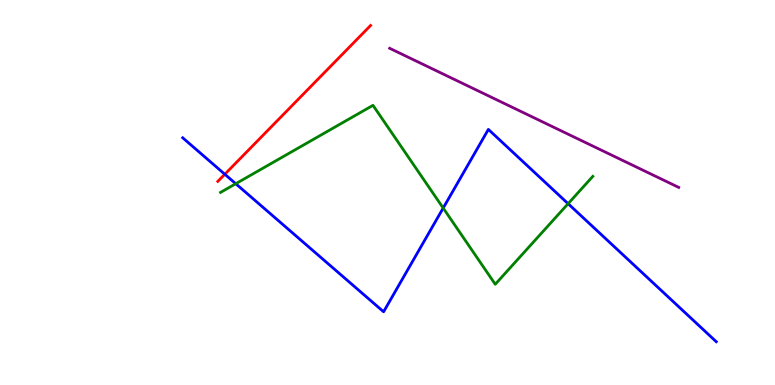[{'lines': ['blue', 'red'], 'intersections': [{'x': 2.9, 'y': 5.47}]}, {'lines': ['green', 'red'], 'intersections': []}, {'lines': ['purple', 'red'], 'intersections': []}, {'lines': ['blue', 'green'], 'intersections': [{'x': 3.04, 'y': 5.23}, {'x': 5.72, 'y': 4.6}, {'x': 7.33, 'y': 4.71}]}, {'lines': ['blue', 'purple'], 'intersections': []}, {'lines': ['green', 'purple'], 'intersections': []}]